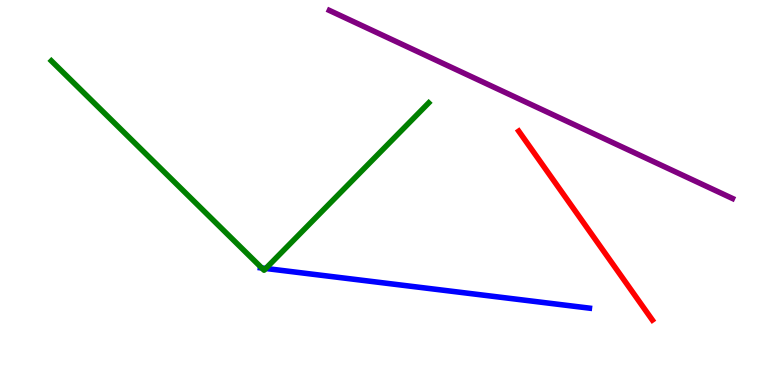[{'lines': ['blue', 'red'], 'intersections': []}, {'lines': ['green', 'red'], 'intersections': []}, {'lines': ['purple', 'red'], 'intersections': []}, {'lines': ['blue', 'green'], 'intersections': [{'x': 3.38, 'y': 3.04}, {'x': 3.43, 'y': 3.03}]}, {'lines': ['blue', 'purple'], 'intersections': []}, {'lines': ['green', 'purple'], 'intersections': []}]